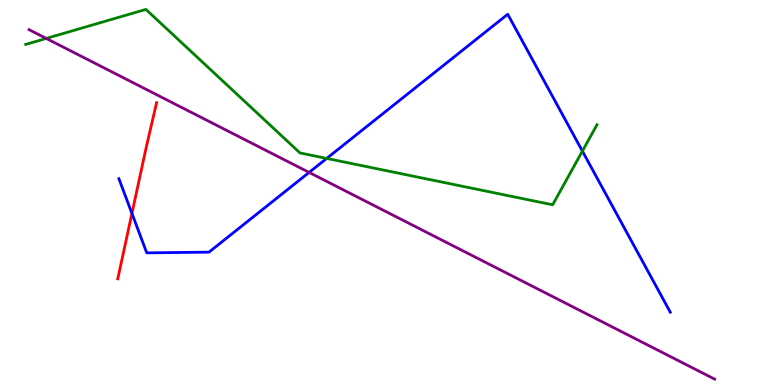[{'lines': ['blue', 'red'], 'intersections': [{'x': 1.7, 'y': 4.46}]}, {'lines': ['green', 'red'], 'intersections': []}, {'lines': ['purple', 'red'], 'intersections': []}, {'lines': ['blue', 'green'], 'intersections': [{'x': 4.22, 'y': 5.89}, {'x': 7.51, 'y': 6.07}]}, {'lines': ['blue', 'purple'], 'intersections': [{'x': 3.99, 'y': 5.52}]}, {'lines': ['green', 'purple'], 'intersections': [{'x': 0.597, 'y': 9.0}]}]